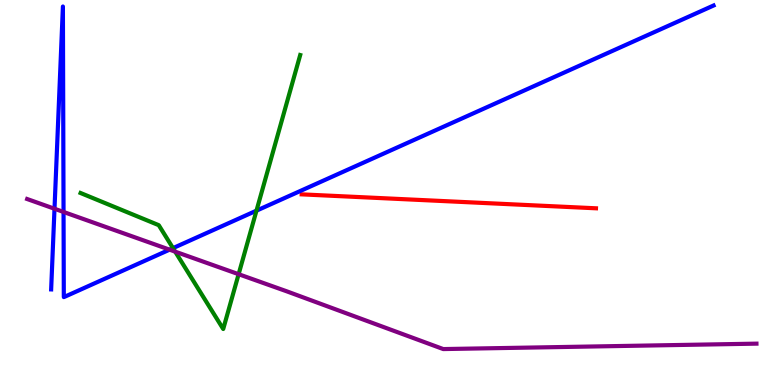[{'lines': ['blue', 'red'], 'intersections': []}, {'lines': ['green', 'red'], 'intersections': []}, {'lines': ['purple', 'red'], 'intersections': []}, {'lines': ['blue', 'green'], 'intersections': [{'x': 2.23, 'y': 3.56}, {'x': 3.31, 'y': 4.53}]}, {'lines': ['blue', 'purple'], 'intersections': [{'x': 0.703, 'y': 4.58}, {'x': 0.82, 'y': 4.49}, {'x': 2.19, 'y': 3.52}]}, {'lines': ['green', 'purple'], 'intersections': [{'x': 2.26, 'y': 3.46}, {'x': 3.08, 'y': 2.88}]}]